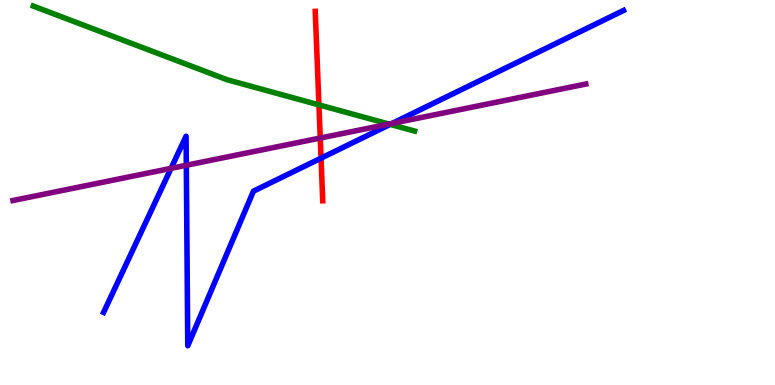[{'lines': ['blue', 'red'], 'intersections': [{'x': 4.14, 'y': 5.89}]}, {'lines': ['green', 'red'], 'intersections': [{'x': 4.12, 'y': 7.28}]}, {'lines': ['purple', 'red'], 'intersections': [{'x': 4.13, 'y': 6.41}]}, {'lines': ['blue', 'green'], 'intersections': [{'x': 5.03, 'y': 6.77}]}, {'lines': ['blue', 'purple'], 'intersections': [{'x': 2.21, 'y': 5.63}, {'x': 2.4, 'y': 5.71}, {'x': 5.06, 'y': 6.79}]}, {'lines': ['green', 'purple'], 'intersections': [{'x': 5.02, 'y': 6.78}]}]